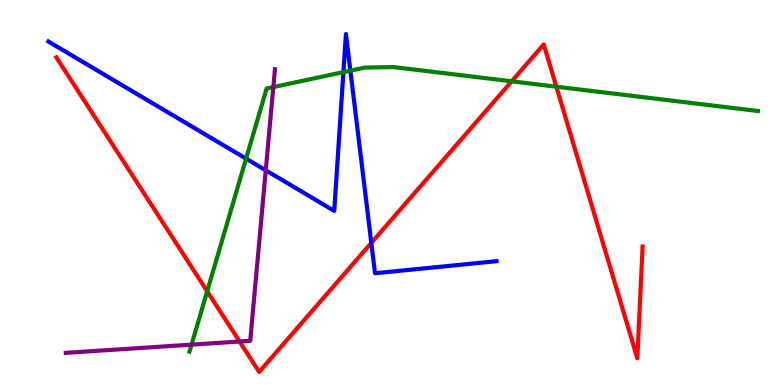[{'lines': ['blue', 'red'], 'intersections': [{'x': 4.79, 'y': 3.69}]}, {'lines': ['green', 'red'], 'intersections': [{'x': 2.67, 'y': 2.43}, {'x': 6.6, 'y': 7.89}, {'x': 7.18, 'y': 7.75}]}, {'lines': ['purple', 'red'], 'intersections': [{'x': 3.09, 'y': 1.13}]}, {'lines': ['blue', 'green'], 'intersections': [{'x': 3.18, 'y': 5.88}, {'x': 4.43, 'y': 8.13}, {'x': 4.52, 'y': 8.16}]}, {'lines': ['blue', 'purple'], 'intersections': [{'x': 3.43, 'y': 5.58}]}, {'lines': ['green', 'purple'], 'intersections': [{'x': 2.47, 'y': 1.05}, {'x': 3.53, 'y': 7.74}]}]